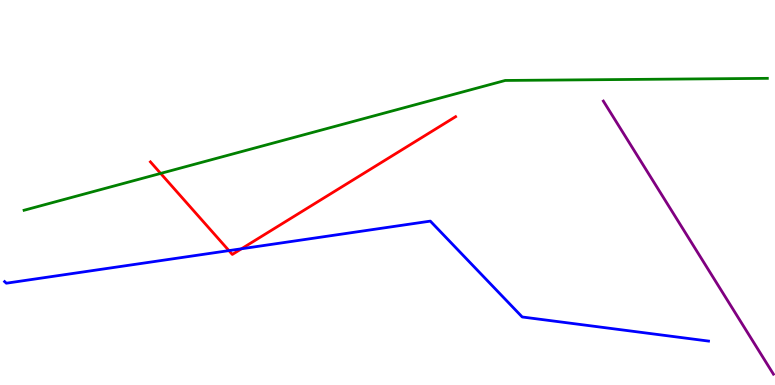[{'lines': ['blue', 'red'], 'intersections': [{'x': 2.95, 'y': 3.49}, {'x': 3.12, 'y': 3.54}]}, {'lines': ['green', 'red'], 'intersections': [{'x': 2.07, 'y': 5.5}]}, {'lines': ['purple', 'red'], 'intersections': []}, {'lines': ['blue', 'green'], 'intersections': []}, {'lines': ['blue', 'purple'], 'intersections': []}, {'lines': ['green', 'purple'], 'intersections': []}]